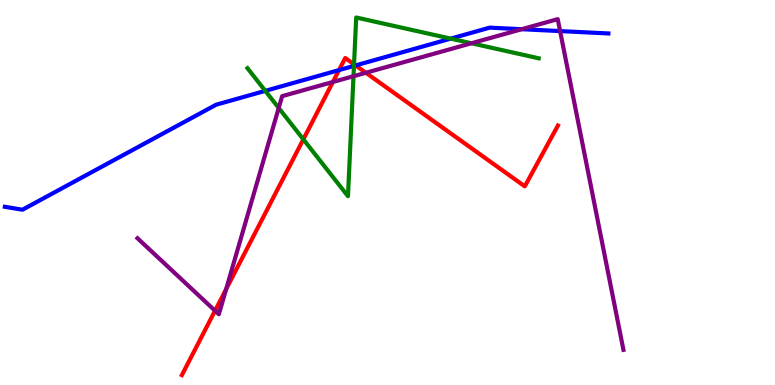[{'lines': ['blue', 'red'], 'intersections': [{'x': 4.37, 'y': 8.18}, {'x': 4.59, 'y': 8.3}]}, {'lines': ['green', 'red'], 'intersections': [{'x': 3.91, 'y': 6.38}, {'x': 4.57, 'y': 8.33}]}, {'lines': ['purple', 'red'], 'intersections': [{'x': 2.77, 'y': 1.93}, {'x': 2.92, 'y': 2.49}, {'x': 4.3, 'y': 7.87}, {'x': 4.72, 'y': 8.11}]}, {'lines': ['blue', 'green'], 'intersections': [{'x': 3.42, 'y': 7.64}, {'x': 4.57, 'y': 8.29}, {'x': 5.82, 'y': 9.0}]}, {'lines': ['blue', 'purple'], 'intersections': [{'x': 6.73, 'y': 9.24}, {'x': 7.23, 'y': 9.19}]}, {'lines': ['green', 'purple'], 'intersections': [{'x': 3.6, 'y': 7.2}, {'x': 4.56, 'y': 8.02}, {'x': 6.08, 'y': 8.88}]}]